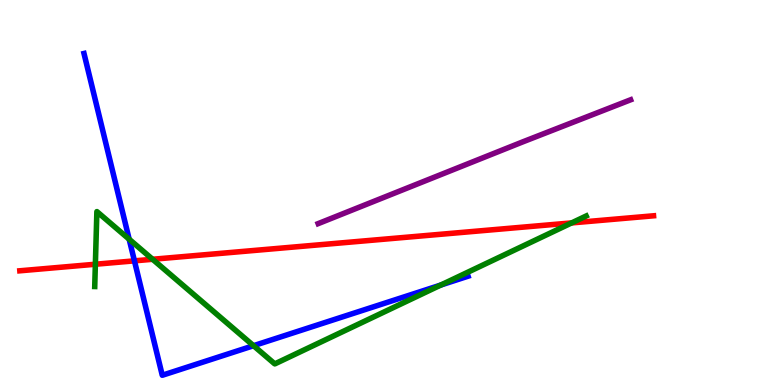[{'lines': ['blue', 'red'], 'intersections': [{'x': 1.73, 'y': 3.22}]}, {'lines': ['green', 'red'], 'intersections': [{'x': 1.23, 'y': 3.14}, {'x': 1.97, 'y': 3.27}, {'x': 7.38, 'y': 4.21}]}, {'lines': ['purple', 'red'], 'intersections': []}, {'lines': ['blue', 'green'], 'intersections': [{'x': 1.67, 'y': 3.79}, {'x': 3.27, 'y': 1.02}, {'x': 5.69, 'y': 2.6}]}, {'lines': ['blue', 'purple'], 'intersections': []}, {'lines': ['green', 'purple'], 'intersections': []}]